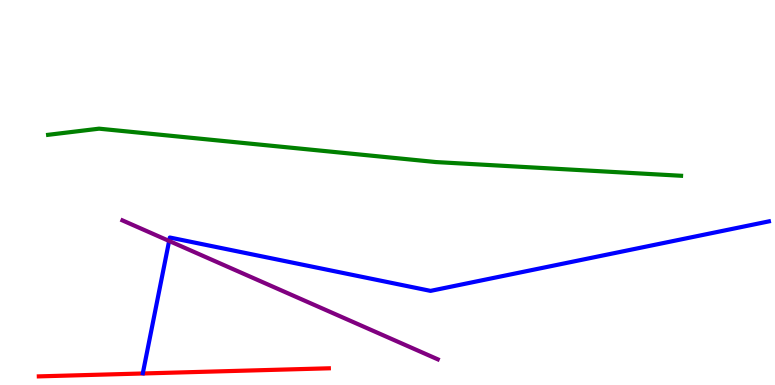[{'lines': ['blue', 'red'], 'intersections': []}, {'lines': ['green', 'red'], 'intersections': []}, {'lines': ['purple', 'red'], 'intersections': []}, {'lines': ['blue', 'green'], 'intersections': []}, {'lines': ['blue', 'purple'], 'intersections': [{'x': 2.18, 'y': 3.74}]}, {'lines': ['green', 'purple'], 'intersections': []}]